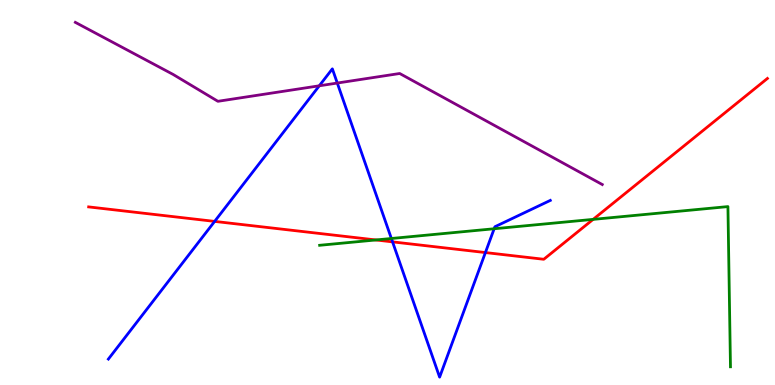[{'lines': ['blue', 'red'], 'intersections': [{'x': 2.77, 'y': 4.25}, {'x': 5.07, 'y': 3.72}, {'x': 6.26, 'y': 3.44}]}, {'lines': ['green', 'red'], 'intersections': [{'x': 4.85, 'y': 3.77}, {'x': 7.65, 'y': 4.3}]}, {'lines': ['purple', 'red'], 'intersections': []}, {'lines': ['blue', 'green'], 'intersections': [{'x': 5.05, 'y': 3.81}, {'x': 6.38, 'y': 4.06}]}, {'lines': ['blue', 'purple'], 'intersections': [{'x': 4.12, 'y': 7.77}, {'x': 4.35, 'y': 7.84}]}, {'lines': ['green', 'purple'], 'intersections': []}]